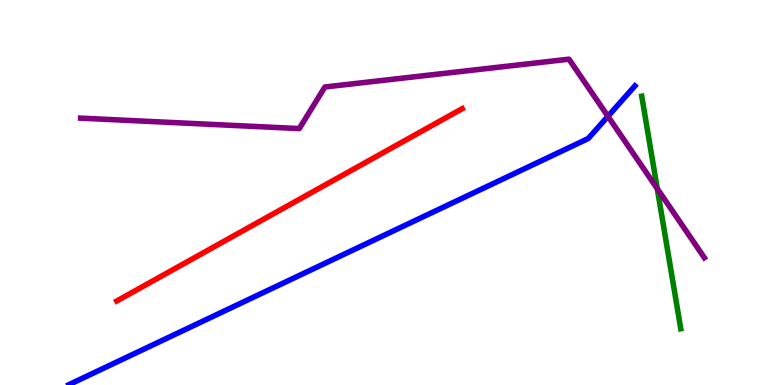[{'lines': ['blue', 'red'], 'intersections': []}, {'lines': ['green', 'red'], 'intersections': []}, {'lines': ['purple', 'red'], 'intersections': []}, {'lines': ['blue', 'green'], 'intersections': []}, {'lines': ['blue', 'purple'], 'intersections': [{'x': 7.84, 'y': 6.98}]}, {'lines': ['green', 'purple'], 'intersections': [{'x': 8.48, 'y': 5.1}]}]